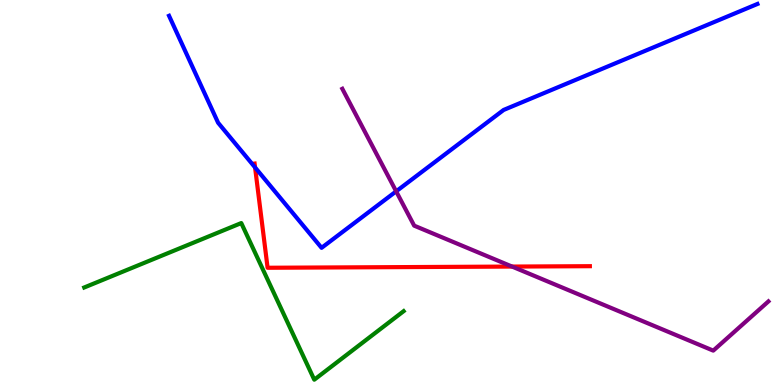[{'lines': ['blue', 'red'], 'intersections': [{'x': 3.29, 'y': 5.65}]}, {'lines': ['green', 'red'], 'intersections': []}, {'lines': ['purple', 'red'], 'intersections': [{'x': 6.61, 'y': 3.08}]}, {'lines': ['blue', 'green'], 'intersections': []}, {'lines': ['blue', 'purple'], 'intersections': [{'x': 5.11, 'y': 5.03}]}, {'lines': ['green', 'purple'], 'intersections': []}]